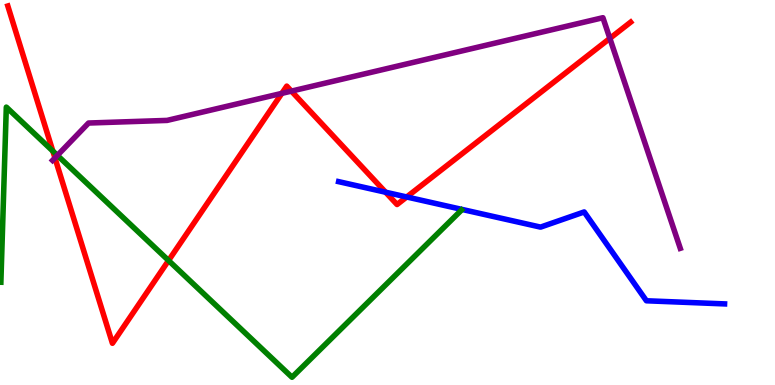[{'lines': ['blue', 'red'], 'intersections': [{'x': 4.98, 'y': 5.01}, {'x': 5.25, 'y': 4.88}]}, {'lines': ['green', 'red'], 'intersections': [{'x': 0.682, 'y': 6.08}, {'x': 2.17, 'y': 3.23}]}, {'lines': ['purple', 'red'], 'intersections': [{'x': 0.709, 'y': 5.9}, {'x': 3.64, 'y': 7.57}, {'x': 3.76, 'y': 7.63}, {'x': 7.87, 'y': 9.0}]}, {'lines': ['blue', 'green'], 'intersections': []}, {'lines': ['blue', 'purple'], 'intersections': []}, {'lines': ['green', 'purple'], 'intersections': [{'x': 0.74, 'y': 5.96}]}]